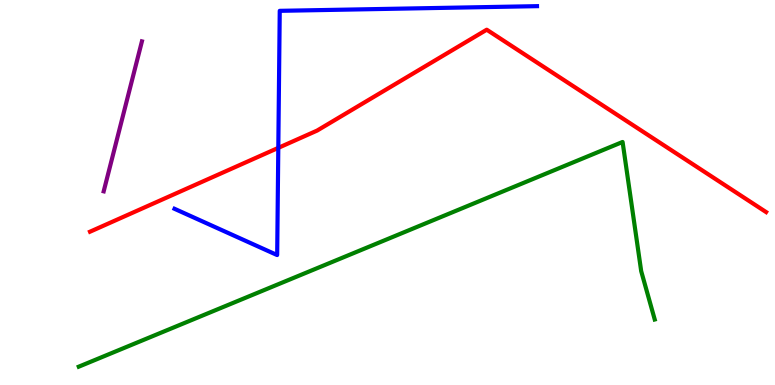[{'lines': ['blue', 'red'], 'intersections': [{'x': 3.59, 'y': 6.16}]}, {'lines': ['green', 'red'], 'intersections': []}, {'lines': ['purple', 'red'], 'intersections': []}, {'lines': ['blue', 'green'], 'intersections': []}, {'lines': ['blue', 'purple'], 'intersections': []}, {'lines': ['green', 'purple'], 'intersections': []}]